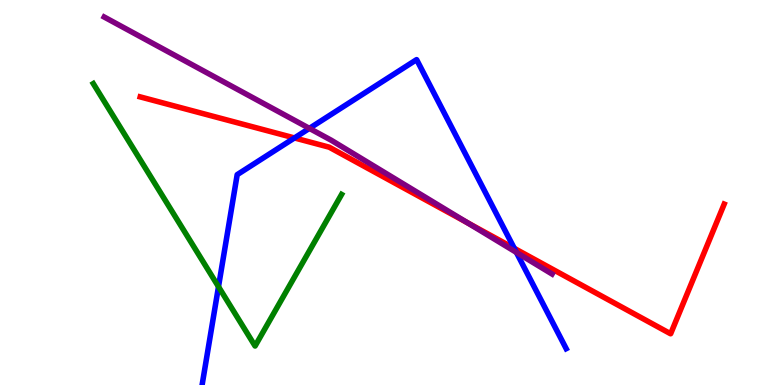[{'lines': ['blue', 'red'], 'intersections': [{'x': 3.8, 'y': 6.42}, {'x': 6.64, 'y': 3.55}]}, {'lines': ['green', 'red'], 'intersections': []}, {'lines': ['purple', 'red'], 'intersections': [{'x': 6.03, 'y': 4.22}]}, {'lines': ['blue', 'green'], 'intersections': [{'x': 2.82, 'y': 2.55}]}, {'lines': ['blue', 'purple'], 'intersections': [{'x': 3.99, 'y': 6.67}, {'x': 6.66, 'y': 3.44}]}, {'lines': ['green', 'purple'], 'intersections': []}]